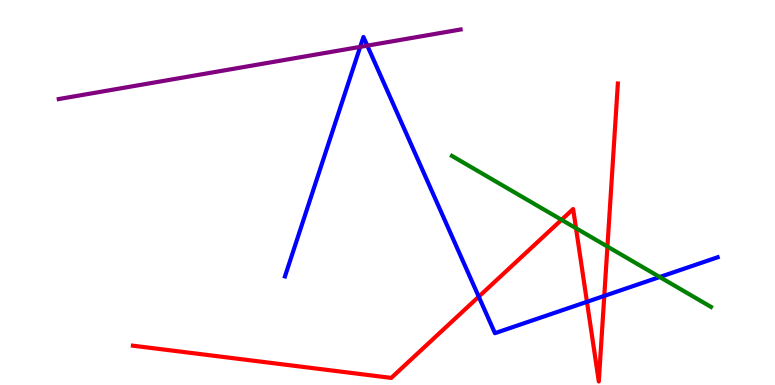[{'lines': ['blue', 'red'], 'intersections': [{'x': 6.18, 'y': 2.29}, {'x': 7.57, 'y': 2.16}, {'x': 7.8, 'y': 2.31}]}, {'lines': ['green', 'red'], 'intersections': [{'x': 7.25, 'y': 4.29}, {'x': 7.43, 'y': 4.07}, {'x': 7.84, 'y': 3.6}]}, {'lines': ['purple', 'red'], 'intersections': []}, {'lines': ['blue', 'green'], 'intersections': [{'x': 8.51, 'y': 2.8}]}, {'lines': ['blue', 'purple'], 'intersections': [{'x': 4.65, 'y': 8.78}, {'x': 4.74, 'y': 8.81}]}, {'lines': ['green', 'purple'], 'intersections': []}]